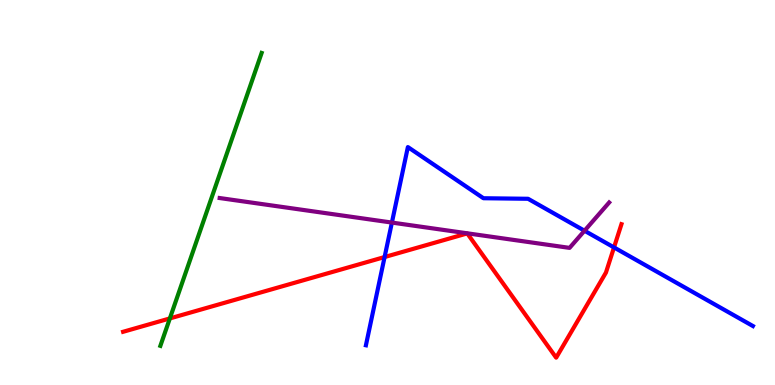[{'lines': ['blue', 'red'], 'intersections': [{'x': 4.96, 'y': 3.32}, {'x': 7.92, 'y': 3.57}]}, {'lines': ['green', 'red'], 'intersections': [{'x': 2.19, 'y': 1.73}]}, {'lines': ['purple', 'red'], 'intersections': []}, {'lines': ['blue', 'green'], 'intersections': []}, {'lines': ['blue', 'purple'], 'intersections': [{'x': 5.06, 'y': 4.22}, {'x': 7.54, 'y': 4.01}]}, {'lines': ['green', 'purple'], 'intersections': []}]